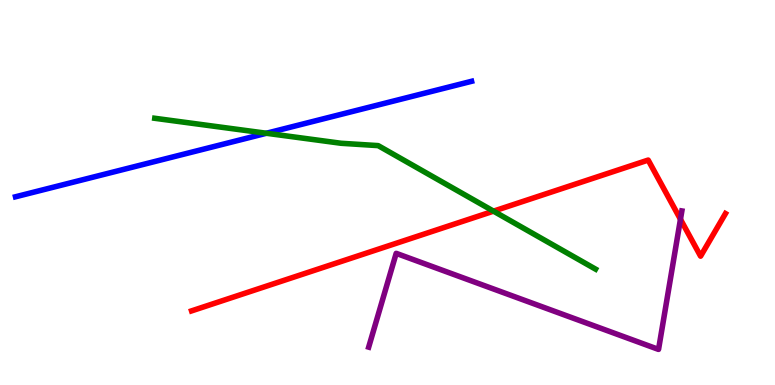[{'lines': ['blue', 'red'], 'intersections': []}, {'lines': ['green', 'red'], 'intersections': [{'x': 6.37, 'y': 4.52}]}, {'lines': ['purple', 'red'], 'intersections': [{'x': 8.78, 'y': 4.3}]}, {'lines': ['blue', 'green'], 'intersections': [{'x': 3.44, 'y': 6.54}]}, {'lines': ['blue', 'purple'], 'intersections': []}, {'lines': ['green', 'purple'], 'intersections': []}]